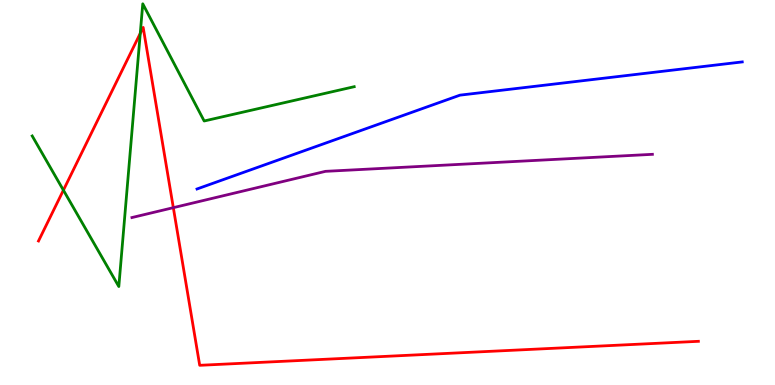[{'lines': ['blue', 'red'], 'intersections': []}, {'lines': ['green', 'red'], 'intersections': [{'x': 0.818, 'y': 5.06}, {'x': 1.81, 'y': 9.13}]}, {'lines': ['purple', 'red'], 'intersections': [{'x': 2.24, 'y': 4.61}]}, {'lines': ['blue', 'green'], 'intersections': []}, {'lines': ['blue', 'purple'], 'intersections': []}, {'lines': ['green', 'purple'], 'intersections': []}]